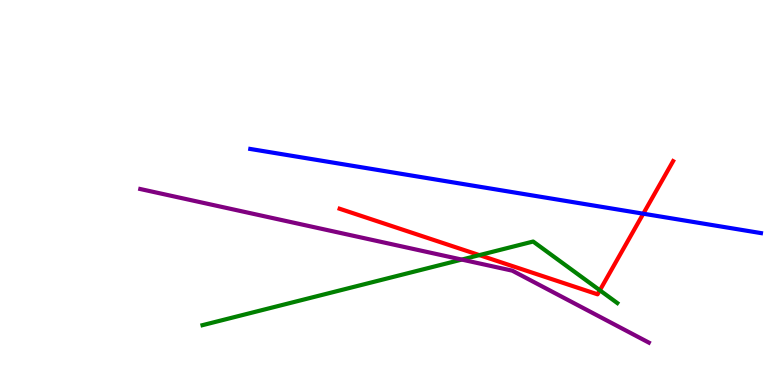[{'lines': ['blue', 'red'], 'intersections': [{'x': 8.3, 'y': 4.45}]}, {'lines': ['green', 'red'], 'intersections': [{'x': 6.19, 'y': 3.37}, {'x': 7.74, 'y': 2.46}]}, {'lines': ['purple', 'red'], 'intersections': []}, {'lines': ['blue', 'green'], 'intersections': []}, {'lines': ['blue', 'purple'], 'intersections': []}, {'lines': ['green', 'purple'], 'intersections': [{'x': 5.96, 'y': 3.26}]}]